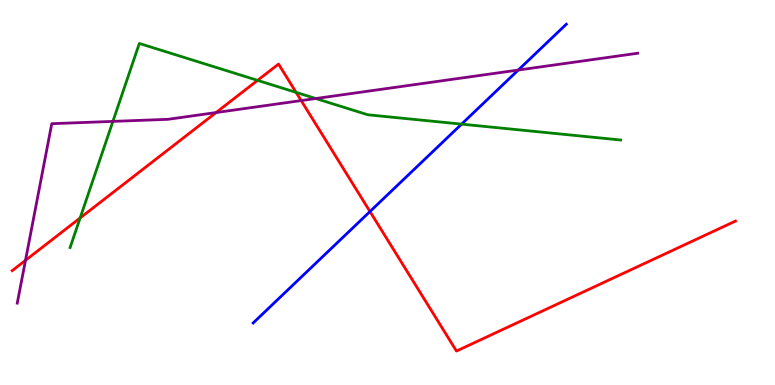[{'lines': ['blue', 'red'], 'intersections': [{'x': 4.77, 'y': 4.51}]}, {'lines': ['green', 'red'], 'intersections': [{'x': 1.03, 'y': 4.34}, {'x': 3.32, 'y': 7.91}, {'x': 3.82, 'y': 7.6}]}, {'lines': ['purple', 'red'], 'intersections': [{'x': 0.329, 'y': 3.24}, {'x': 2.79, 'y': 7.08}, {'x': 3.89, 'y': 7.39}]}, {'lines': ['blue', 'green'], 'intersections': [{'x': 5.96, 'y': 6.78}]}, {'lines': ['blue', 'purple'], 'intersections': [{'x': 6.69, 'y': 8.18}]}, {'lines': ['green', 'purple'], 'intersections': [{'x': 1.46, 'y': 6.85}, {'x': 4.07, 'y': 7.44}]}]